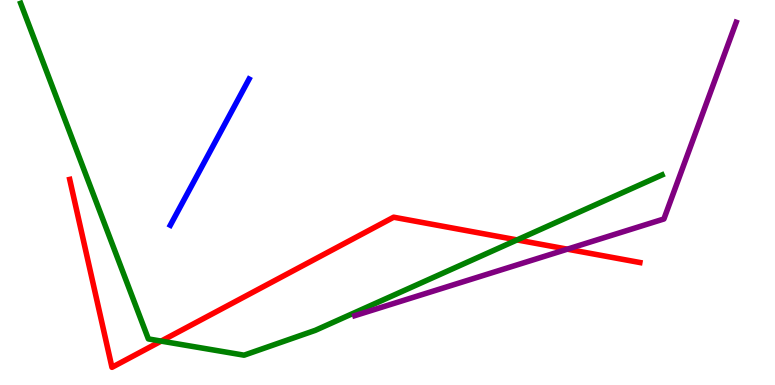[{'lines': ['blue', 'red'], 'intersections': []}, {'lines': ['green', 'red'], 'intersections': [{'x': 2.08, 'y': 1.14}, {'x': 6.67, 'y': 3.77}]}, {'lines': ['purple', 'red'], 'intersections': [{'x': 7.32, 'y': 3.53}]}, {'lines': ['blue', 'green'], 'intersections': []}, {'lines': ['blue', 'purple'], 'intersections': []}, {'lines': ['green', 'purple'], 'intersections': []}]